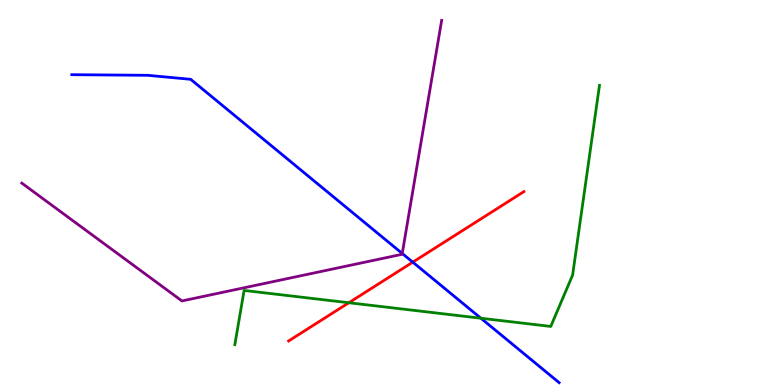[{'lines': ['blue', 'red'], 'intersections': [{'x': 5.33, 'y': 3.19}]}, {'lines': ['green', 'red'], 'intersections': [{'x': 4.5, 'y': 2.14}]}, {'lines': ['purple', 'red'], 'intersections': []}, {'lines': ['blue', 'green'], 'intersections': [{'x': 6.21, 'y': 1.73}]}, {'lines': ['blue', 'purple'], 'intersections': [{'x': 5.19, 'y': 3.42}]}, {'lines': ['green', 'purple'], 'intersections': []}]